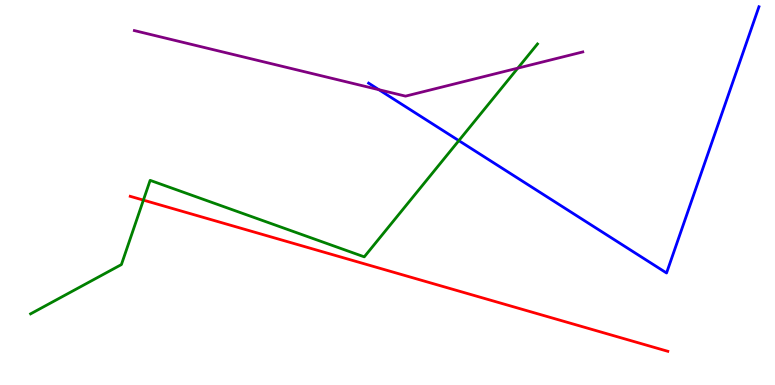[{'lines': ['blue', 'red'], 'intersections': []}, {'lines': ['green', 'red'], 'intersections': [{'x': 1.85, 'y': 4.8}]}, {'lines': ['purple', 'red'], 'intersections': []}, {'lines': ['blue', 'green'], 'intersections': [{'x': 5.92, 'y': 6.35}]}, {'lines': ['blue', 'purple'], 'intersections': [{'x': 4.89, 'y': 7.67}]}, {'lines': ['green', 'purple'], 'intersections': [{'x': 6.68, 'y': 8.23}]}]